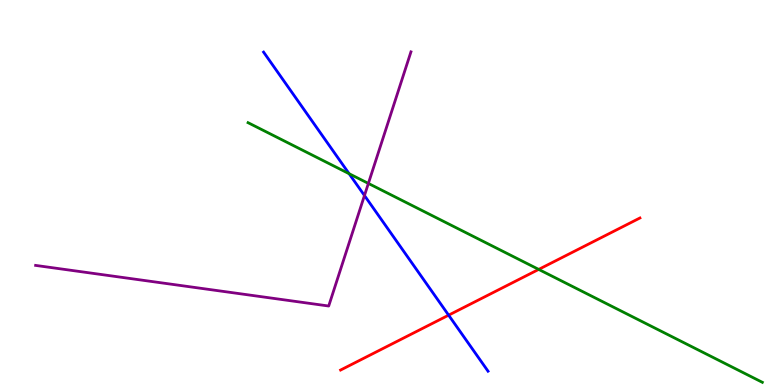[{'lines': ['blue', 'red'], 'intersections': [{'x': 5.79, 'y': 1.81}]}, {'lines': ['green', 'red'], 'intersections': [{'x': 6.95, 'y': 3.0}]}, {'lines': ['purple', 'red'], 'intersections': []}, {'lines': ['blue', 'green'], 'intersections': [{'x': 4.5, 'y': 5.49}]}, {'lines': ['blue', 'purple'], 'intersections': [{'x': 4.7, 'y': 4.92}]}, {'lines': ['green', 'purple'], 'intersections': [{'x': 4.75, 'y': 5.24}]}]